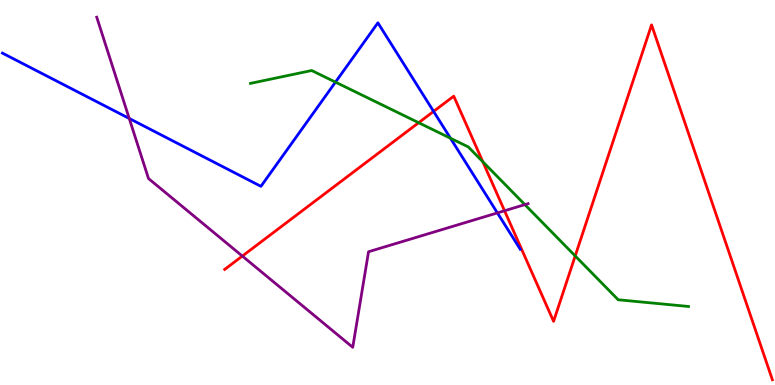[{'lines': ['blue', 'red'], 'intersections': [{'x': 5.59, 'y': 7.11}]}, {'lines': ['green', 'red'], 'intersections': [{'x': 5.4, 'y': 6.81}, {'x': 6.23, 'y': 5.8}, {'x': 7.42, 'y': 3.35}]}, {'lines': ['purple', 'red'], 'intersections': [{'x': 3.13, 'y': 3.35}, {'x': 6.51, 'y': 4.53}]}, {'lines': ['blue', 'green'], 'intersections': [{'x': 4.33, 'y': 7.87}, {'x': 5.81, 'y': 6.41}]}, {'lines': ['blue', 'purple'], 'intersections': [{'x': 1.67, 'y': 6.92}, {'x': 6.42, 'y': 4.47}]}, {'lines': ['green', 'purple'], 'intersections': [{'x': 6.77, 'y': 4.69}]}]